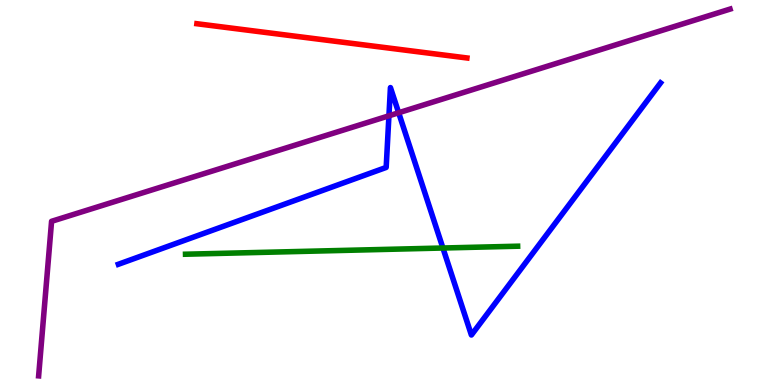[{'lines': ['blue', 'red'], 'intersections': []}, {'lines': ['green', 'red'], 'intersections': []}, {'lines': ['purple', 'red'], 'intersections': []}, {'lines': ['blue', 'green'], 'intersections': [{'x': 5.72, 'y': 3.56}]}, {'lines': ['blue', 'purple'], 'intersections': [{'x': 5.02, 'y': 6.99}, {'x': 5.14, 'y': 7.07}]}, {'lines': ['green', 'purple'], 'intersections': []}]